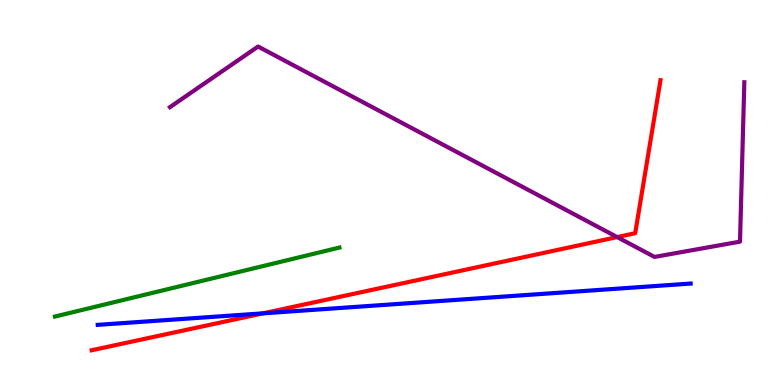[{'lines': ['blue', 'red'], 'intersections': [{'x': 3.39, 'y': 1.86}]}, {'lines': ['green', 'red'], 'intersections': []}, {'lines': ['purple', 'red'], 'intersections': [{'x': 7.96, 'y': 3.84}]}, {'lines': ['blue', 'green'], 'intersections': []}, {'lines': ['blue', 'purple'], 'intersections': []}, {'lines': ['green', 'purple'], 'intersections': []}]